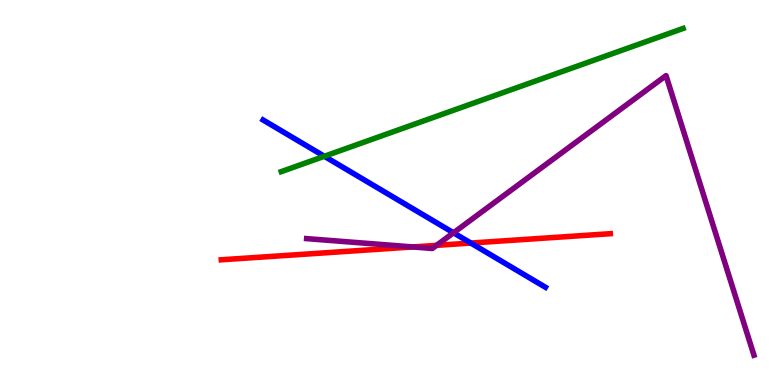[{'lines': ['blue', 'red'], 'intersections': [{'x': 6.08, 'y': 3.69}]}, {'lines': ['green', 'red'], 'intersections': []}, {'lines': ['purple', 'red'], 'intersections': [{'x': 5.33, 'y': 3.59}, {'x': 5.63, 'y': 3.63}]}, {'lines': ['blue', 'green'], 'intersections': [{'x': 4.19, 'y': 5.94}]}, {'lines': ['blue', 'purple'], 'intersections': [{'x': 5.85, 'y': 3.95}]}, {'lines': ['green', 'purple'], 'intersections': []}]